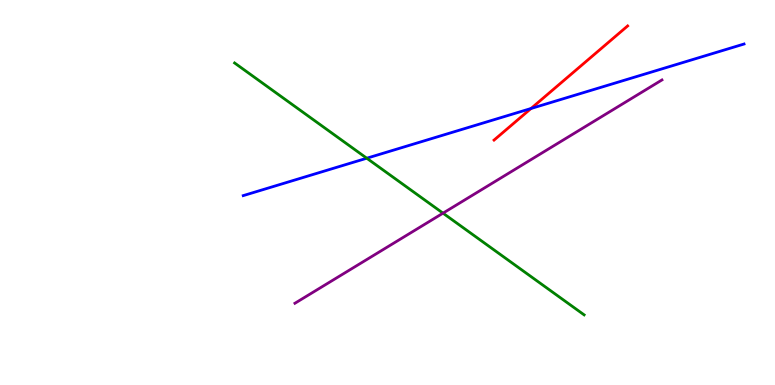[{'lines': ['blue', 'red'], 'intersections': [{'x': 6.85, 'y': 7.18}]}, {'lines': ['green', 'red'], 'intersections': []}, {'lines': ['purple', 'red'], 'intersections': []}, {'lines': ['blue', 'green'], 'intersections': [{'x': 4.73, 'y': 5.89}]}, {'lines': ['blue', 'purple'], 'intersections': []}, {'lines': ['green', 'purple'], 'intersections': [{'x': 5.72, 'y': 4.46}]}]